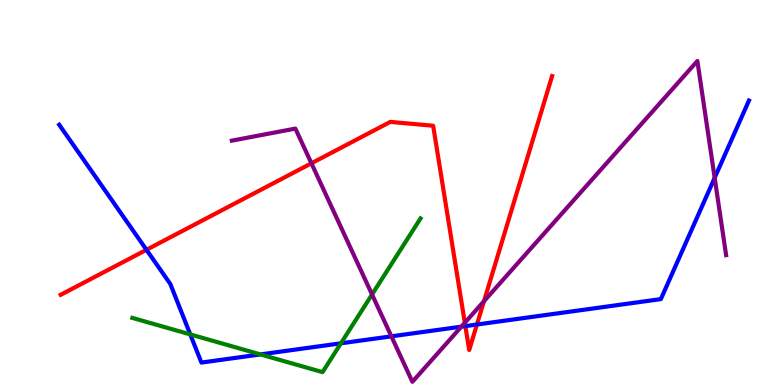[{'lines': ['blue', 'red'], 'intersections': [{'x': 1.89, 'y': 3.51}, {'x': 6.0, 'y': 1.53}, {'x': 6.15, 'y': 1.57}]}, {'lines': ['green', 'red'], 'intersections': []}, {'lines': ['purple', 'red'], 'intersections': [{'x': 4.02, 'y': 5.76}, {'x': 6.0, 'y': 1.62}, {'x': 6.24, 'y': 2.18}]}, {'lines': ['blue', 'green'], 'intersections': [{'x': 2.46, 'y': 1.31}, {'x': 3.36, 'y': 0.794}, {'x': 4.4, 'y': 1.08}]}, {'lines': ['blue', 'purple'], 'intersections': [{'x': 5.05, 'y': 1.26}, {'x': 5.95, 'y': 1.52}, {'x': 9.22, 'y': 5.38}]}, {'lines': ['green', 'purple'], 'intersections': [{'x': 4.8, 'y': 2.35}]}]